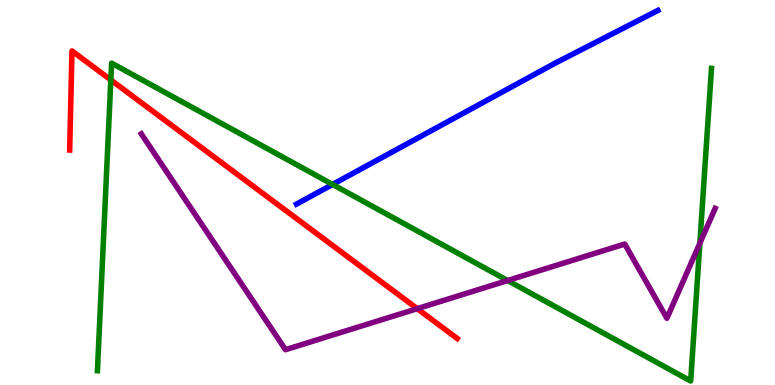[{'lines': ['blue', 'red'], 'intersections': []}, {'lines': ['green', 'red'], 'intersections': [{'x': 1.43, 'y': 7.92}]}, {'lines': ['purple', 'red'], 'intersections': [{'x': 5.38, 'y': 1.98}]}, {'lines': ['blue', 'green'], 'intersections': [{'x': 4.29, 'y': 5.21}]}, {'lines': ['blue', 'purple'], 'intersections': []}, {'lines': ['green', 'purple'], 'intersections': [{'x': 6.55, 'y': 2.71}, {'x': 9.03, 'y': 3.68}]}]